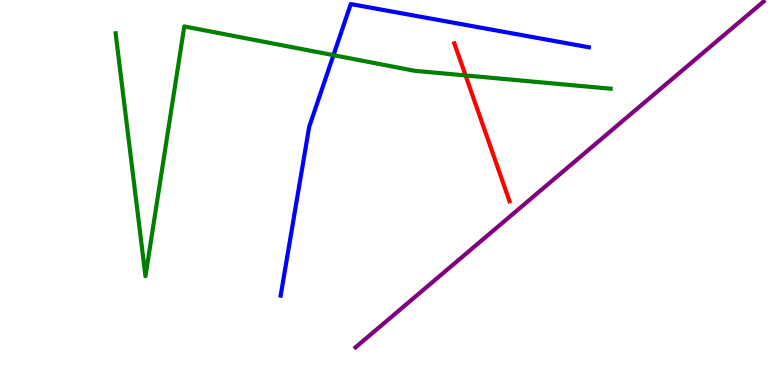[{'lines': ['blue', 'red'], 'intersections': []}, {'lines': ['green', 'red'], 'intersections': [{'x': 6.01, 'y': 8.04}]}, {'lines': ['purple', 'red'], 'intersections': []}, {'lines': ['blue', 'green'], 'intersections': [{'x': 4.3, 'y': 8.57}]}, {'lines': ['blue', 'purple'], 'intersections': []}, {'lines': ['green', 'purple'], 'intersections': []}]